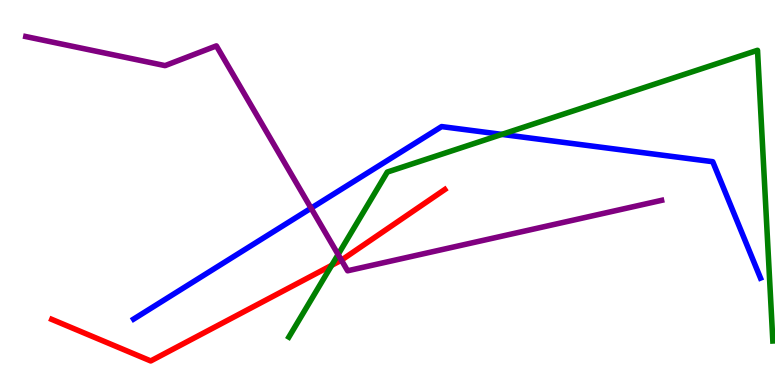[{'lines': ['blue', 'red'], 'intersections': []}, {'lines': ['green', 'red'], 'intersections': [{'x': 4.28, 'y': 3.11}]}, {'lines': ['purple', 'red'], 'intersections': [{'x': 4.41, 'y': 3.24}]}, {'lines': ['blue', 'green'], 'intersections': [{'x': 6.48, 'y': 6.51}]}, {'lines': ['blue', 'purple'], 'intersections': [{'x': 4.01, 'y': 4.59}]}, {'lines': ['green', 'purple'], 'intersections': [{'x': 4.36, 'y': 3.39}]}]